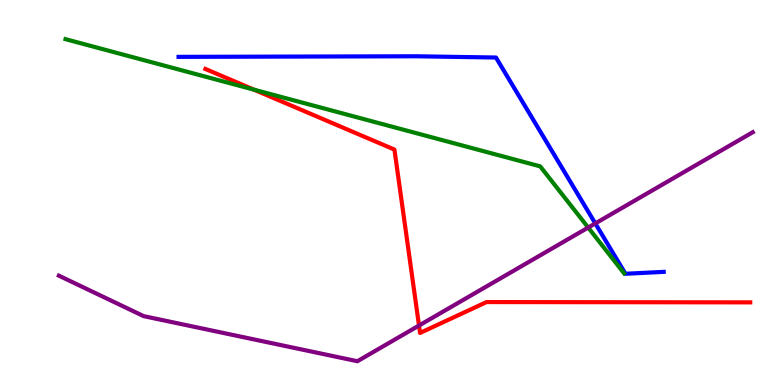[{'lines': ['blue', 'red'], 'intersections': []}, {'lines': ['green', 'red'], 'intersections': [{'x': 3.28, 'y': 7.67}]}, {'lines': ['purple', 'red'], 'intersections': [{'x': 5.41, 'y': 1.54}]}, {'lines': ['blue', 'green'], 'intersections': []}, {'lines': ['blue', 'purple'], 'intersections': [{'x': 7.68, 'y': 4.2}]}, {'lines': ['green', 'purple'], 'intersections': [{'x': 7.59, 'y': 4.09}]}]